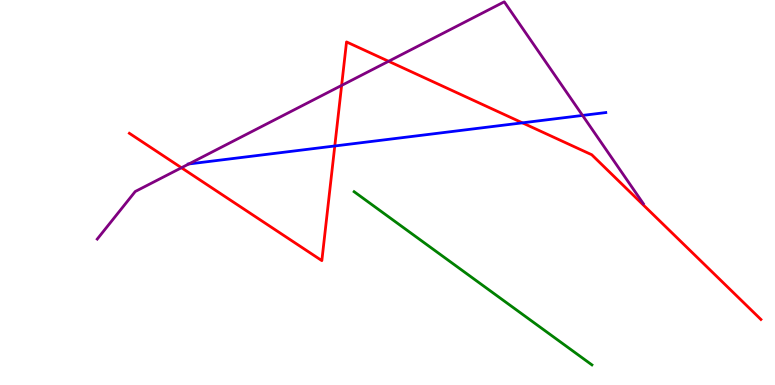[{'lines': ['blue', 'red'], 'intersections': [{'x': 4.32, 'y': 6.21}, {'x': 6.74, 'y': 6.81}]}, {'lines': ['green', 'red'], 'intersections': []}, {'lines': ['purple', 'red'], 'intersections': [{'x': 2.34, 'y': 5.64}, {'x': 4.41, 'y': 7.78}, {'x': 5.01, 'y': 8.41}]}, {'lines': ['blue', 'green'], 'intersections': []}, {'lines': ['blue', 'purple'], 'intersections': [{'x': 2.44, 'y': 5.74}, {'x': 7.52, 'y': 7.0}]}, {'lines': ['green', 'purple'], 'intersections': []}]